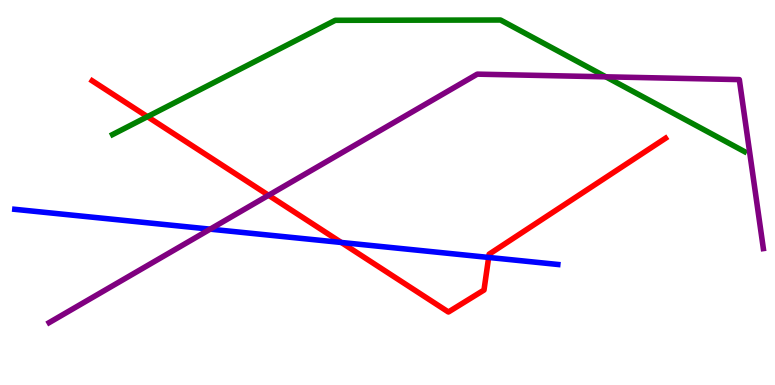[{'lines': ['blue', 'red'], 'intersections': [{'x': 4.4, 'y': 3.7}, {'x': 6.31, 'y': 3.31}]}, {'lines': ['green', 'red'], 'intersections': [{'x': 1.9, 'y': 6.97}]}, {'lines': ['purple', 'red'], 'intersections': [{'x': 3.47, 'y': 4.93}]}, {'lines': ['blue', 'green'], 'intersections': []}, {'lines': ['blue', 'purple'], 'intersections': [{'x': 2.71, 'y': 4.05}]}, {'lines': ['green', 'purple'], 'intersections': [{'x': 7.82, 'y': 8.0}]}]